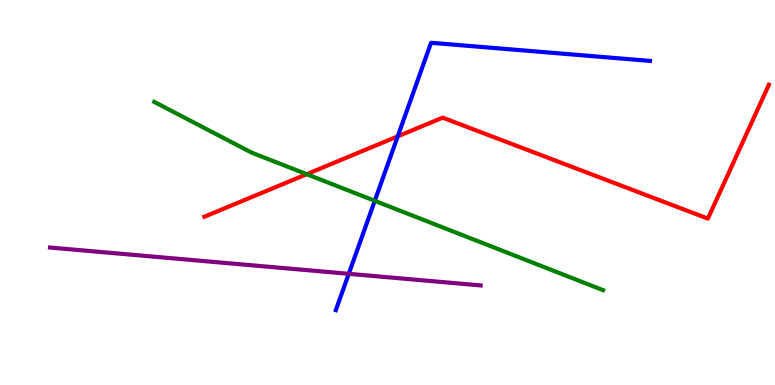[{'lines': ['blue', 'red'], 'intersections': [{'x': 5.13, 'y': 6.46}]}, {'lines': ['green', 'red'], 'intersections': [{'x': 3.96, 'y': 5.48}]}, {'lines': ['purple', 'red'], 'intersections': []}, {'lines': ['blue', 'green'], 'intersections': [{'x': 4.84, 'y': 4.78}]}, {'lines': ['blue', 'purple'], 'intersections': [{'x': 4.5, 'y': 2.89}]}, {'lines': ['green', 'purple'], 'intersections': []}]